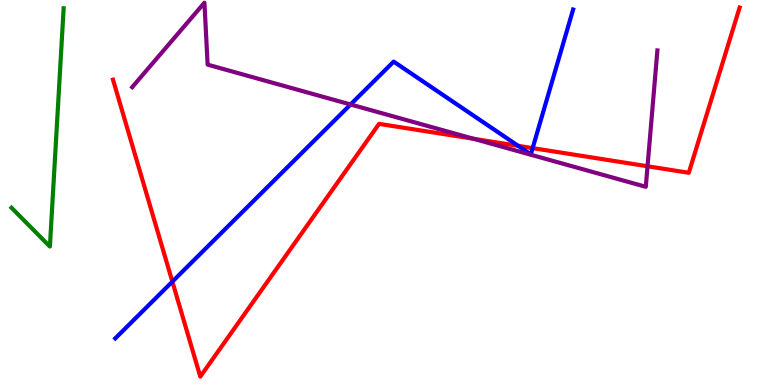[{'lines': ['blue', 'red'], 'intersections': [{'x': 2.22, 'y': 2.68}, {'x': 6.69, 'y': 6.21}, {'x': 6.87, 'y': 6.15}]}, {'lines': ['green', 'red'], 'intersections': []}, {'lines': ['purple', 'red'], 'intersections': [{'x': 6.11, 'y': 6.39}, {'x': 8.36, 'y': 5.68}]}, {'lines': ['blue', 'green'], 'intersections': []}, {'lines': ['blue', 'purple'], 'intersections': [{'x': 4.52, 'y': 7.29}]}, {'lines': ['green', 'purple'], 'intersections': []}]